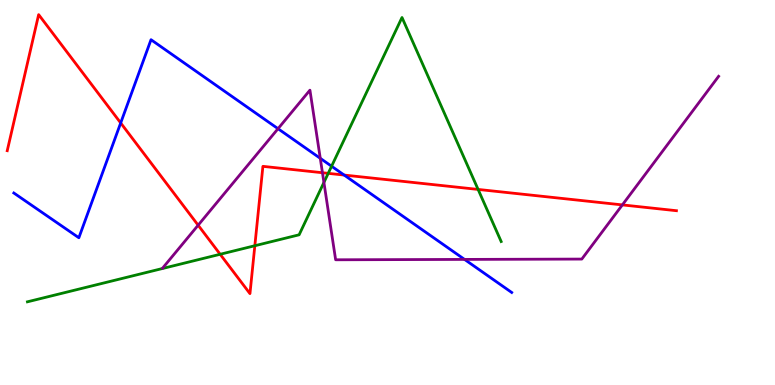[{'lines': ['blue', 'red'], 'intersections': [{'x': 1.56, 'y': 6.81}, {'x': 4.44, 'y': 5.45}]}, {'lines': ['green', 'red'], 'intersections': [{'x': 2.84, 'y': 3.4}, {'x': 3.29, 'y': 3.62}, {'x': 4.24, 'y': 5.5}, {'x': 6.17, 'y': 5.08}]}, {'lines': ['purple', 'red'], 'intersections': [{'x': 2.56, 'y': 4.15}, {'x': 4.16, 'y': 5.51}, {'x': 8.03, 'y': 4.68}]}, {'lines': ['blue', 'green'], 'intersections': [{'x': 4.28, 'y': 5.68}]}, {'lines': ['blue', 'purple'], 'intersections': [{'x': 3.59, 'y': 6.66}, {'x': 4.13, 'y': 5.89}, {'x': 5.99, 'y': 3.26}]}, {'lines': ['green', 'purple'], 'intersections': [{'x': 4.18, 'y': 5.26}]}]